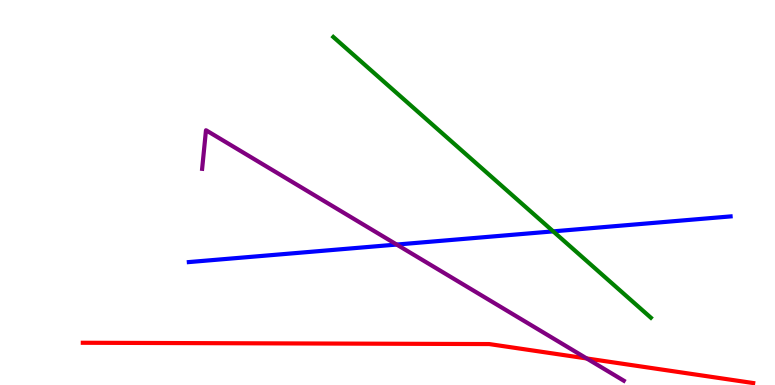[{'lines': ['blue', 'red'], 'intersections': []}, {'lines': ['green', 'red'], 'intersections': []}, {'lines': ['purple', 'red'], 'intersections': [{'x': 7.57, 'y': 0.689}]}, {'lines': ['blue', 'green'], 'intersections': [{'x': 7.14, 'y': 3.99}]}, {'lines': ['blue', 'purple'], 'intersections': [{'x': 5.12, 'y': 3.65}]}, {'lines': ['green', 'purple'], 'intersections': []}]